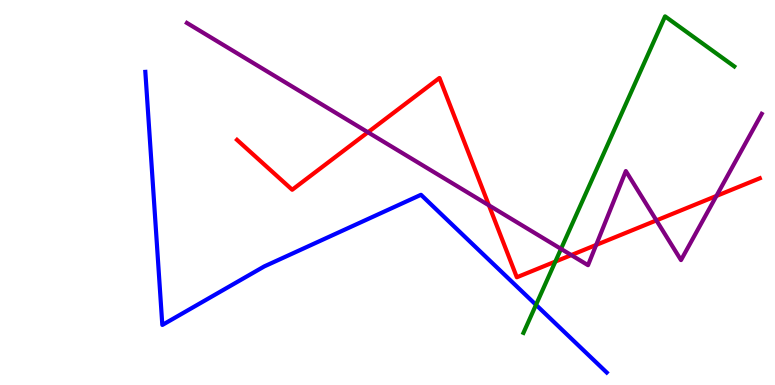[{'lines': ['blue', 'red'], 'intersections': []}, {'lines': ['green', 'red'], 'intersections': [{'x': 7.17, 'y': 3.21}]}, {'lines': ['purple', 'red'], 'intersections': [{'x': 4.75, 'y': 6.56}, {'x': 6.31, 'y': 4.67}, {'x': 7.37, 'y': 3.37}, {'x': 7.69, 'y': 3.64}, {'x': 8.47, 'y': 4.28}, {'x': 9.24, 'y': 4.91}]}, {'lines': ['blue', 'green'], 'intersections': [{'x': 6.92, 'y': 2.08}]}, {'lines': ['blue', 'purple'], 'intersections': []}, {'lines': ['green', 'purple'], 'intersections': [{'x': 7.24, 'y': 3.54}]}]